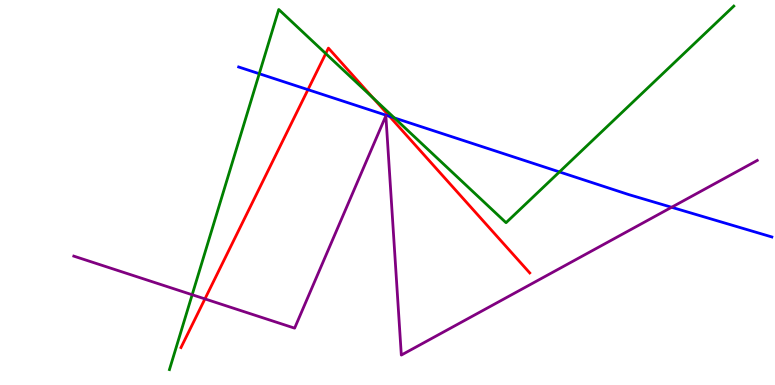[{'lines': ['blue', 'red'], 'intersections': [{'x': 3.97, 'y': 7.67}, {'x': 5.03, 'y': 6.98}]}, {'lines': ['green', 'red'], 'intersections': [{'x': 4.2, 'y': 8.61}, {'x': 4.81, 'y': 7.46}]}, {'lines': ['purple', 'red'], 'intersections': [{'x': 2.64, 'y': 2.24}]}, {'lines': ['blue', 'green'], 'intersections': [{'x': 3.35, 'y': 8.09}, {'x': 5.09, 'y': 6.94}, {'x': 7.22, 'y': 5.53}]}, {'lines': ['blue', 'purple'], 'intersections': [{'x': 8.67, 'y': 4.62}]}, {'lines': ['green', 'purple'], 'intersections': [{'x': 2.48, 'y': 2.34}]}]